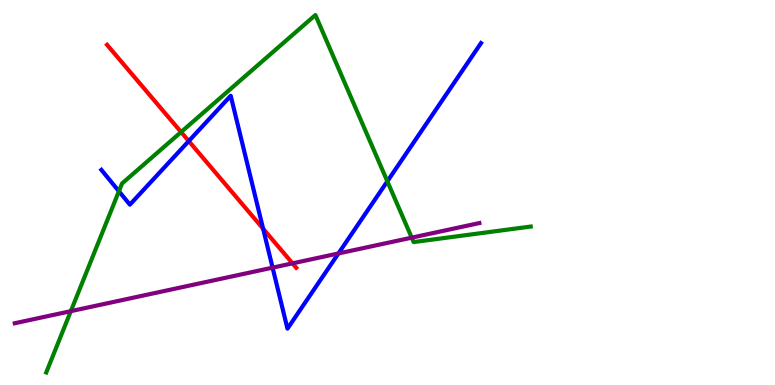[{'lines': ['blue', 'red'], 'intersections': [{'x': 2.44, 'y': 6.34}, {'x': 3.39, 'y': 4.06}]}, {'lines': ['green', 'red'], 'intersections': [{'x': 2.34, 'y': 6.57}]}, {'lines': ['purple', 'red'], 'intersections': [{'x': 3.77, 'y': 3.16}]}, {'lines': ['blue', 'green'], 'intersections': [{'x': 1.53, 'y': 5.03}, {'x': 5.0, 'y': 5.29}]}, {'lines': ['blue', 'purple'], 'intersections': [{'x': 3.52, 'y': 3.05}, {'x': 4.37, 'y': 3.42}]}, {'lines': ['green', 'purple'], 'intersections': [{'x': 0.914, 'y': 1.92}, {'x': 5.31, 'y': 3.83}]}]